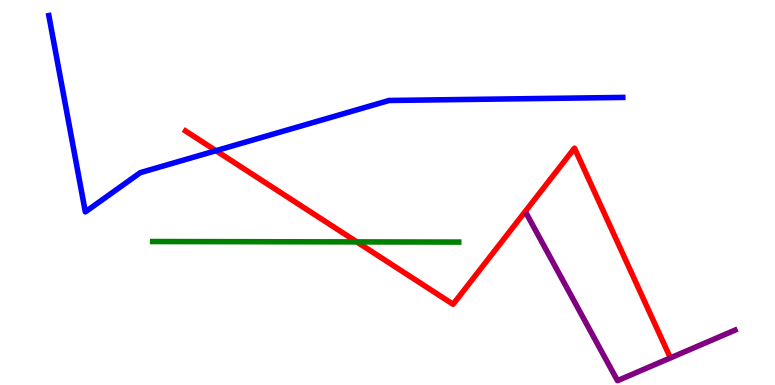[{'lines': ['blue', 'red'], 'intersections': [{'x': 2.79, 'y': 6.09}]}, {'lines': ['green', 'red'], 'intersections': [{'x': 4.6, 'y': 3.72}]}, {'lines': ['purple', 'red'], 'intersections': []}, {'lines': ['blue', 'green'], 'intersections': []}, {'lines': ['blue', 'purple'], 'intersections': []}, {'lines': ['green', 'purple'], 'intersections': []}]